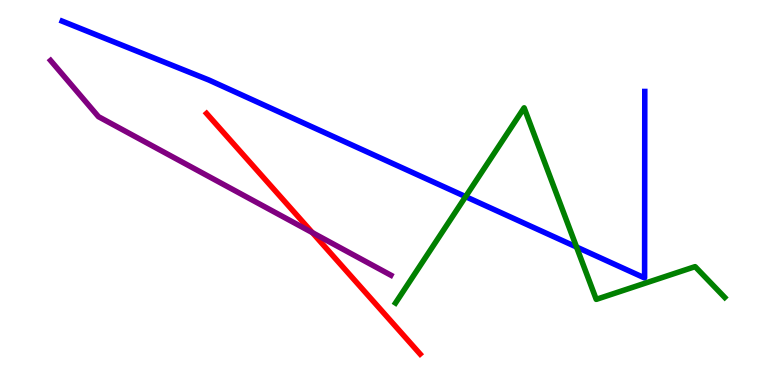[{'lines': ['blue', 'red'], 'intersections': []}, {'lines': ['green', 'red'], 'intersections': []}, {'lines': ['purple', 'red'], 'intersections': [{'x': 4.03, 'y': 3.96}]}, {'lines': ['blue', 'green'], 'intersections': [{'x': 6.01, 'y': 4.89}, {'x': 7.44, 'y': 3.58}]}, {'lines': ['blue', 'purple'], 'intersections': []}, {'lines': ['green', 'purple'], 'intersections': []}]